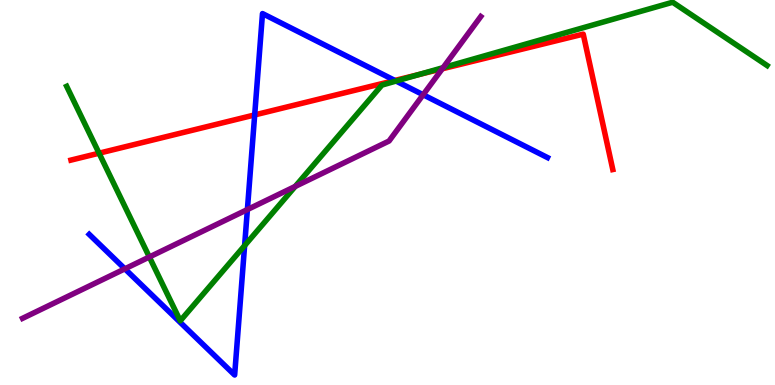[{'lines': ['blue', 'red'], 'intersections': [{'x': 3.29, 'y': 7.01}, {'x': 5.09, 'y': 7.91}]}, {'lines': ['green', 'red'], 'intersections': [{'x': 1.28, 'y': 6.02}, {'x': 5.41, 'y': 8.07}]}, {'lines': ['purple', 'red'], 'intersections': [{'x': 5.71, 'y': 8.21}]}, {'lines': ['blue', 'green'], 'intersections': [{'x': 3.16, 'y': 3.62}, {'x': 5.11, 'y': 7.89}]}, {'lines': ['blue', 'purple'], 'intersections': [{'x': 1.61, 'y': 3.02}, {'x': 3.19, 'y': 4.56}, {'x': 5.46, 'y': 7.54}]}, {'lines': ['green', 'purple'], 'intersections': [{'x': 1.93, 'y': 3.32}, {'x': 3.81, 'y': 5.16}, {'x': 5.72, 'y': 8.24}]}]